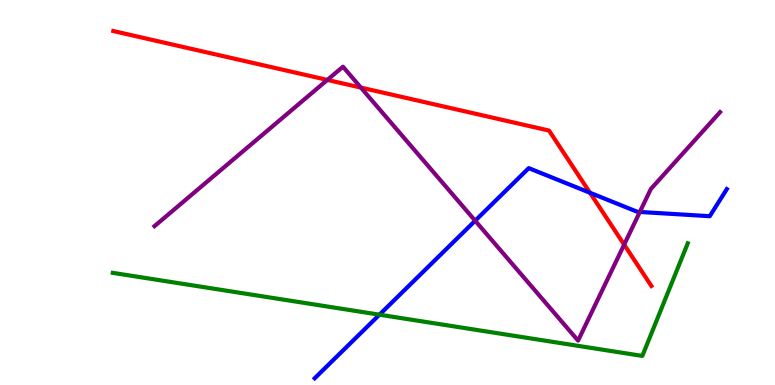[{'lines': ['blue', 'red'], 'intersections': [{'x': 7.61, 'y': 4.99}]}, {'lines': ['green', 'red'], 'intersections': []}, {'lines': ['purple', 'red'], 'intersections': [{'x': 4.22, 'y': 7.92}, {'x': 4.66, 'y': 7.73}, {'x': 8.05, 'y': 3.65}]}, {'lines': ['blue', 'green'], 'intersections': [{'x': 4.9, 'y': 1.83}]}, {'lines': ['blue', 'purple'], 'intersections': [{'x': 6.13, 'y': 4.27}, {'x': 8.26, 'y': 4.49}]}, {'lines': ['green', 'purple'], 'intersections': []}]